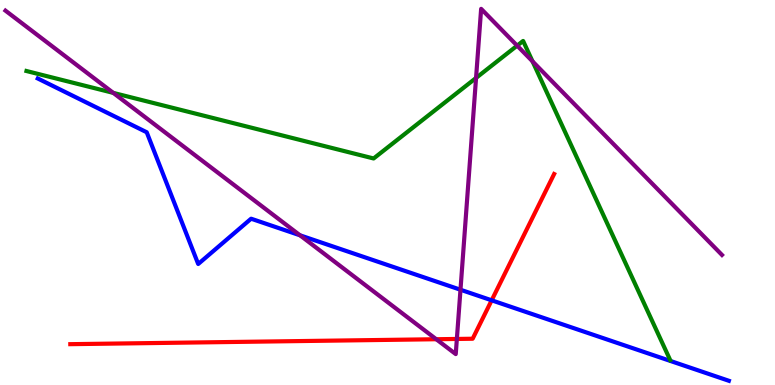[{'lines': ['blue', 'red'], 'intersections': [{'x': 6.34, 'y': 2.2}]}, {'lines': ['green', 'red'], 'intersections': []}, {'lines': ['purple', 'red'], 'intersections': [{'x': 5.63, 'y': 1.19}, {'x': 5.9, 'y': 1.2}]}, {'lines': ['blue', 'green'], 'intersections': []}, {'lines': ['blue', 'purple'], 'intersections': [{'x': 3.87, 'y': 3.89}, {'x': 5.94, 'y': 2.47}]}, {'lines': ['green', 'purple'], 'intersections': [{'x': 1.46, 'y': 7.59}, {'x': 6.14, 'y': 7.98}, {'x': 6.67, 'y': 8.81}, {'x': 6.87, 'y': 8.41}]}]